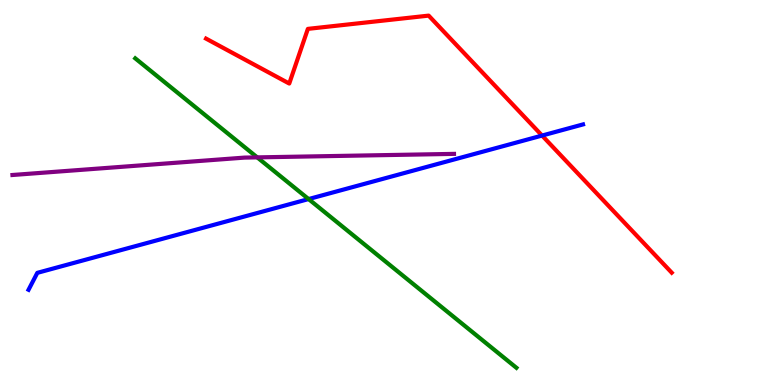[{'lines': ['blue', 'red'], 'intersections': [{'x': 6.99, 'y': 6.48}]}, {'lines': ['green', 'red'], 'intersections': []}, {'lines': ['purple', 'red'], 'intersections': []}, {'lines': ['blue', 'green'], 'intersections': [{'x': 3.98, 'y': 4.83}]}, {'lines': ['blue', 'purple'], 'intersections': []}, {'lines': ['green', 'purple'], 'intersections': [{'x': 3.32, 'y': 5.91}]}]